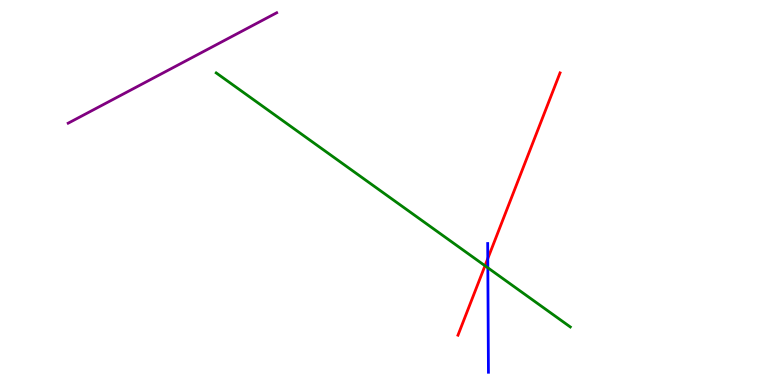[{'lines': ['blue', 'red'], 'intersections': [{'x': 6.29, 'y': 3.28}]}, {'lines': ['green', 'red'], 'intersections': [{'x': 6.26, 'y': 3.1}]}, {'lines': ['purple', 'red'], 'intersections': []}, {'lines': ['blue', 'green'], 'intersections': [{'x': 6.29, 'y': 3.04}]}, {'lines': ['blue', 'purple'], 'intersections': []}, {'lines': ['green', 'purple'], 'intersections': []}]